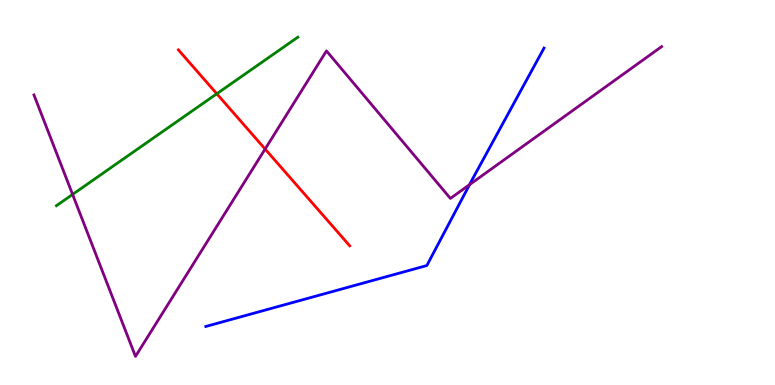[{'lines': ['blue', 'red'], 'intersections': []}, {'lines': ['green', 'red'], 'intersections': [{'x': 2.8, 'y': 7.56}]}, {'lines': ['purple', 'red'], 'intersections': [{'x': 3.42, 'y': 6.13}]}, {'lines': ['blue', 'green'], 'intersections': []}, {'lines': ['blue', 'purple'], 'intersections': [{'x': 6.06, 'y': 5.2}]}, {'lines': ['green', 'purple'], 'intersections': [{'x': 0.937, 'y': 4.95}]}]